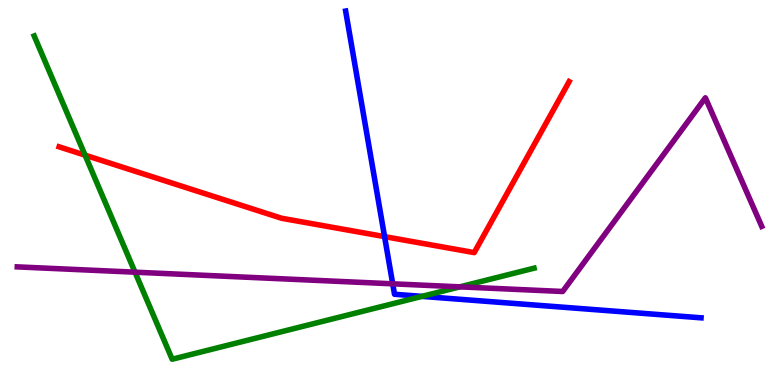[{'lines': ['blue', 'red'], 'intersections': [{'x': 4.96, 'y': 3.85}]}, {'lines': ['green', 'red'], 'intersections': [{'x': 1.1, 'y': 5.97}]}, {'lines': ['purple', 'red'], 'intersections': []}, {'lines': ['blue', 'green'], 'intersections': [{'x': 5.45, 'y': 2.3}]}, {'lines': ['blue', 'purple'], 'intersections': [{'x': 5.07, 'y': 2.63}]}, {'lines': ['green', 'purple'], 'intersections': [{'x': 1.74, 'y': 2.93}, {'x': 5.93, 'y': 2.55}]}]